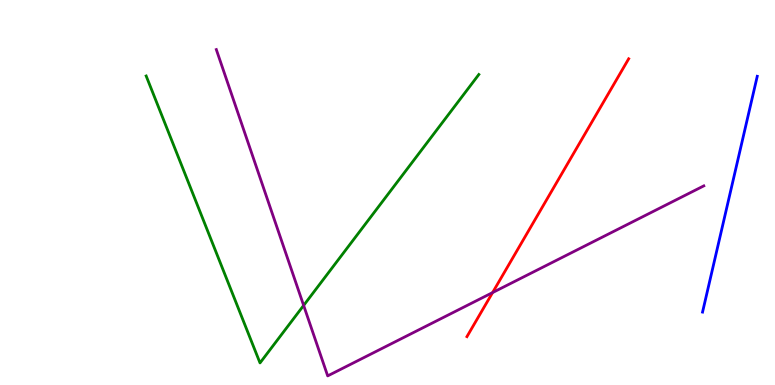[{'lines': ['blue', 'red'], 'intersections': []}, {'lines': ['green', 'red'], 'intersections': []}, {'lines': ['purple', 'red'], 'intersections': [{'x': 6.36, 'y': 2.4}]}, {'lines': ['blue', 'green'], 'intersections': []}, {'lines': ['blue', 'purple'], 'intersections': []}, {'lines': ['green', 'purple'], 'intersections': [{'x': 3.92, 'y': 2.07}]}]